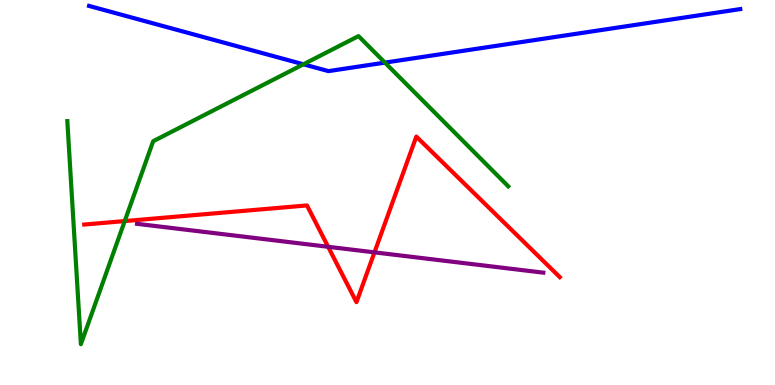[{'lines': ['blue', 'red'], 'intersections': []}, {'lines': ['green', 'red'], 'intersections': [{'x': 1.61, 'y': 4.26}]}, {'lines': ['purple', 'red'], 'intersections': [{'x': 4.23, 'y': 3.59}, {'x': 4.83, 'y': 3.45}]}, {'lines': ['blue', 'green'], 'intersections': [{'x': 3.92, 'y': 8.33}, {'x': 4.97, 'y': 8.37}]}, {'lines': ['blue', 'purple'], 'intersections': []}, {'lines': ['green', 'purple'], 'intersections': []}]